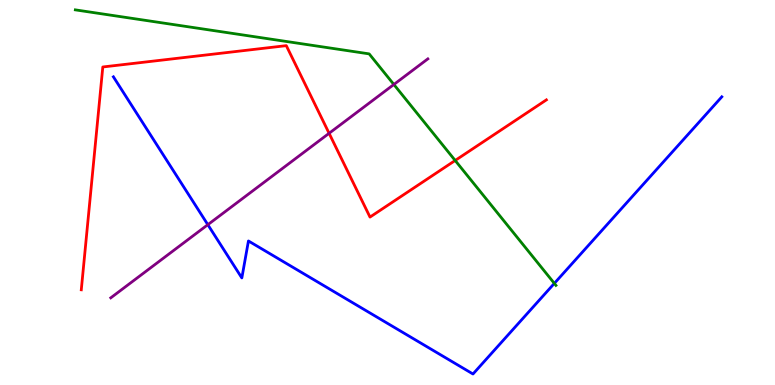[{'lines': ['blue', 'red'], 'intersections': []}, {'lines': ['green', 'red'], 'intersections': [{'x': 5.87, 'y': 5.83}]}, {'lines': ['purple', 'red'], 'intersections': [{'x': 4.25, 'y': 6.54}]}, {'lines': ['blue', 'green'], 'intersections': [{'x': 7.15, 'y': 2.64}]}, {'lines': ['blue', 'purple'], 'intersections': [{'x': 2.68, 'y': 4.16}]}, {'lines': ['green', 'purple'], 'intersections': [{'x': 5.08, 'y': 7.81}]}]